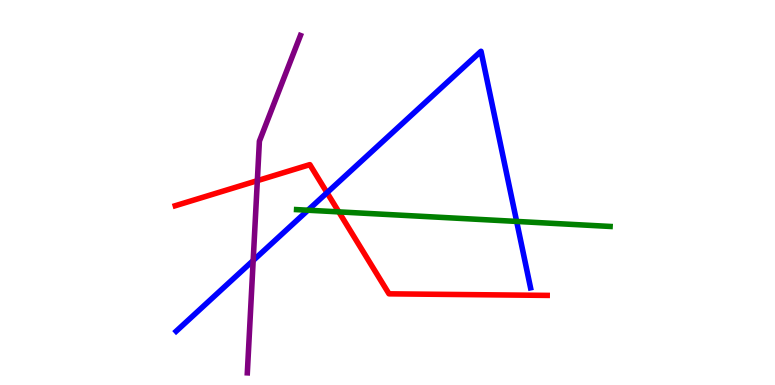[{'lines': ['blue', 'red'], 'intersections': [{'x': 4.22, 'y': 5.0}]}, {'lines': ['green', 'red'], 'intersections': [{'x': 4.37, 'y': 4.5}]}, {'lines': ['purple', 'red'], 'intersections': [{'x': 3.32, 'y': 5.31}]}, {'lines': ['blue', 'green'], 'intersections': [{'x': 3.97, 'y': 4.54}, {'x': 6.67, 'y': 4.25}]}, {'lines': ['blue', 'purple'], 'intersections': [{'x': 3.27, 'y': 3.23}]}, {'lines': ['green', 'purple'], 'intersections': []}]